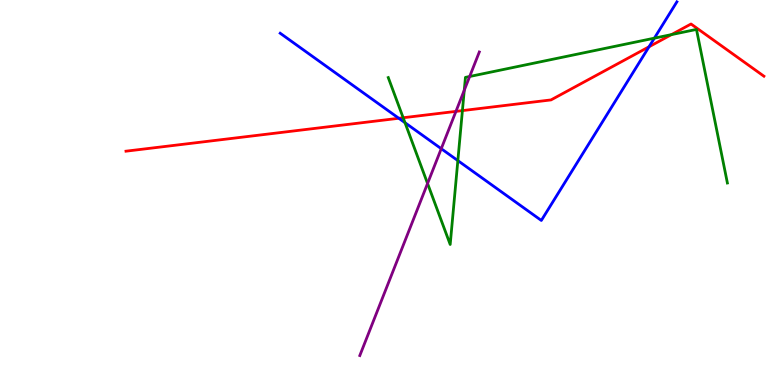[{'lines': ['blue', 'red'], 'intersections': [{'x': 5.15, 'y': 6.93}, {'x': 8.37, 'y': 8.79}]}, {'lines': ['green', 'red'], 'intersections': [{'x': 5.2, 'y': 6.94}, {'x': 5.97, 'y': 7.13}, {'x': 8.66, 'y': 9.1}]}, {'lines': ['purple', 'red'], 'intersections': [{'x': 5.88, 'y': 7.11}]}, {'lines': ['blue', 'green'], 'intersections': [{'x': 5.23, 'y': 6.81}, {'x': 5.91, 'y': 5.83}, {'x': 8.44, 'y': 9.01}]}, {'lines': ['blue', 'purple'], 'intersections': [{'x': 5.69, 'y': 6.14}]}, {'lines': ['green', 'purple'], 'intersections': [{'x': 5.52, 'y': 5.23}, {'x': 5.99, 'y': 7.66}, {'x': 6.06, 'y': 8.01}]}]